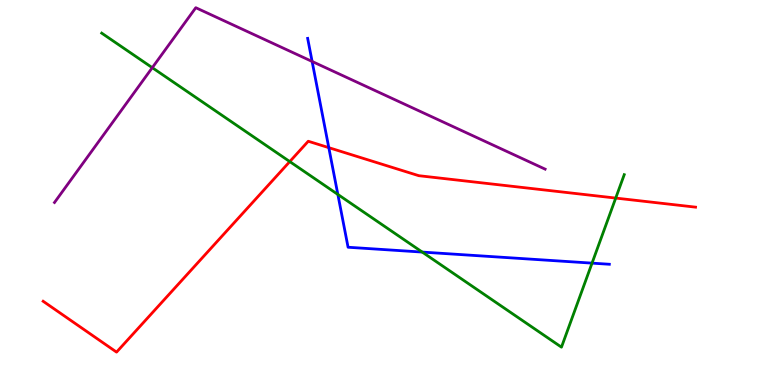[{'lines': ['blue', 'red'], 'intersections': [{'x': 4.24, 'y': 6.16}]}, {'lines': ['green', 'red'], 'intersections': [{'x': 3.74, 'y': 5.8}, {'x': 7.94, 'y': 4.86}]}, {'lines': ['purple', 'red'], 'intersections': []}, {'lines': ['blue', 'green'], 'intersections': [{'x': 4.36, 'y': 4.95}, {'x': 5.45, 'y': 3.45}, {'x': 7.64, 'y': 3.17}]}, {'lines': ['blue', 'purple'], 'intersections': [{'x': 4.03, 'y': 8.4}]}, {'lines': ['green', 'purple'], 'intersections': [{'x': 1.96, 'y': 8.24}]}]